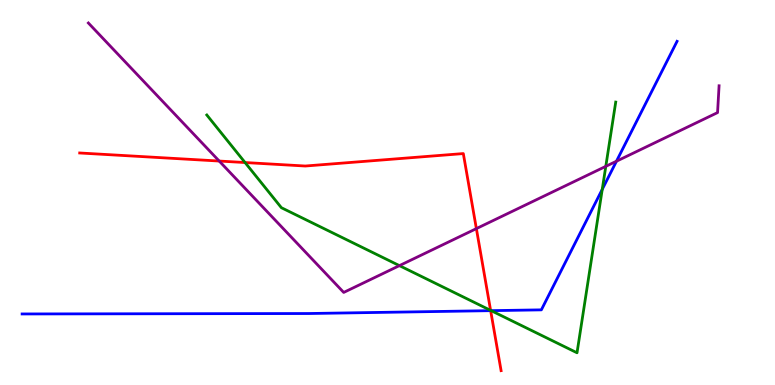[{'lines': ['blue', 'red'], 'intersections': [{'x': 6.33, 'y': 1.93}]}, {'lines': ['green', 'red'], 'intersections': [{'x': 3.16, 'y': 5.78}, {'x': 6.33, 'y': 1.94}]}, {'lines': ['purple', 'red'], 'intersections': [{'x': 2.83, 'y': 5.82}, {'x': 6.15, 'y': 4.06}]}, {'lines': ['blue', 'green'], 'intersections': [{'x': 6.34, 'y': 1.93}, {'x': 7.77, 'y': 5.08}]}, {'lines': ['blue', 'purple'], 'intersections': [{'x': 7.95, 'y': 5.81}]}, {'lines': ['green', 'purple'], 'intersections': [{'x': 5.15, 'y': 3.1}, {'x': 7.82, 'y': 5.68}]}]